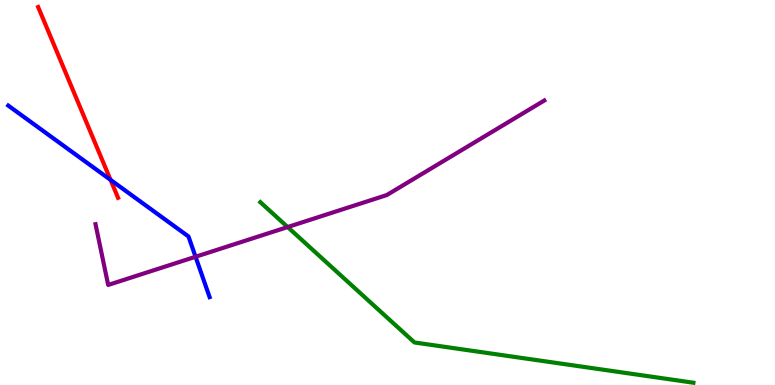[{'lines': ['blue', 'red'], 'intersections': [{'x': 1.43, 'y': 5.33}]}, {'lines': ['green', 'red'], 'intersections': []}, {'lines': ['purple', 'red'], 'intersections': []}, {'lines': ['blue', 'green'], 'intersections': []}, {'lines': ['blue', 'purple'], 'intersections': [{'x': 2.52, 'y': 3.33}]}, {'lines': ['green', 'purple'], 'intersections': [{'x': 3.71, 'y': 4.1}]}]